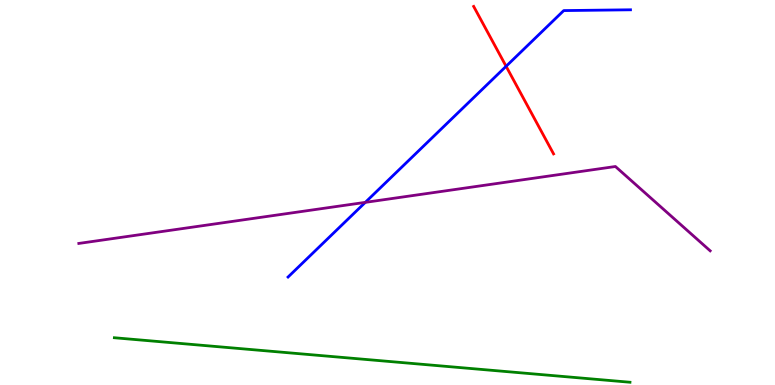[{'lines': ['blue', 'red'], 'intersections': [{'x': 6.53, 'y': 8.28}]}, {'lines': ['green', 'red'], 'intersections': []}, {'lines': ['purple', 'red'], 'intersections': []}, {'lines': ['blue', 'green'], 'intersections': []}, {'lines': ['blue', 'purple'], 'intersections': [{'x': 4.71, 'y': 4.74}]}, {'lines': ['green', 'purple'], 'intersections': []}]